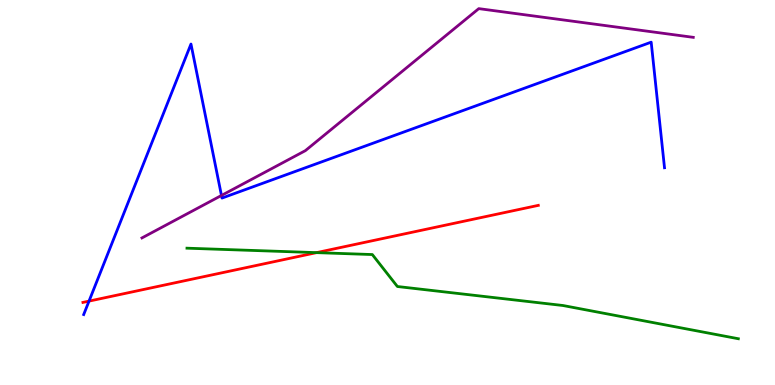[{'lines': ['blue', 'red'], 'intersections': [{'x': 1.15, 'y': 2.18}]}, {'lines': ['green', 'red'], 'intersections': [{'x': 4.08, 'y': 3.44}]}, {'lines': ['purple', 'red'], 'intersections': []}, {'lines': ['blue', 'green'], 'intersections': []}, {'lines': ['blue', 'purple'], 'intersections': [{'x': 2.86, 'y': 4.92}]}, {'lines': ['green', 'purple'], 'intersections': []}]